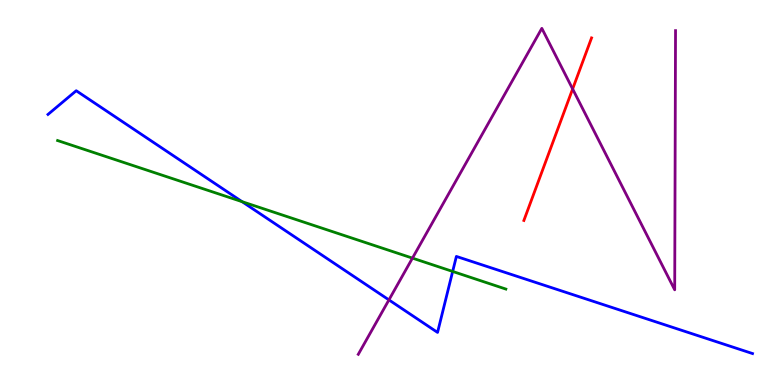[{'lines': ['blue', 'red'], 'intersections': []}, {'lines': ['green', 'red'], 'intersections': []}, {'lines': ['purple', 'red'], 'intersections': [{'x': 7.39, 'y': 7.69}]}, {'lines': ['blue', 'green'], 'intersections': [{'x': 3.12, 'y': 4.76}, {'x': 5.84, 'y': 2.95}]}, {'lines': ['blue', 'purple'], 'intersections': [{'x': 5.02, 'y': 2.21}]}, {'lines': ['green', 'purple'], 'intersections': [{'x': 5.32, 'y': 3.3}]}]